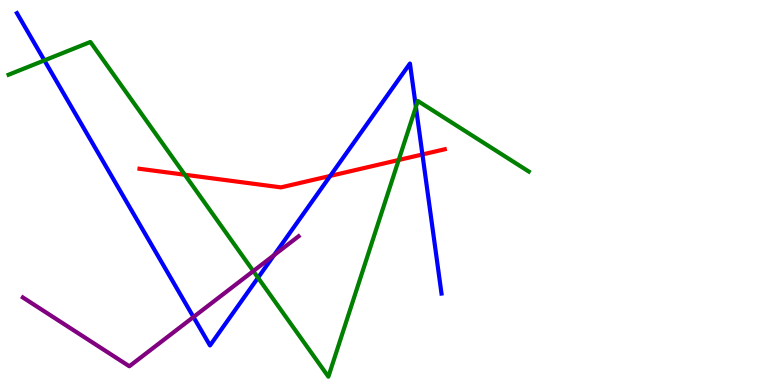[{'lines': ['blue', 'red'], 'intersections': [{'x': 4.26, 'y': 5.43}, {'x': 5.45, 'y': 5.99}]}, {'lines': ['green', 'red'], 'intersections': [{'x': 2.38, 'y': 5.46}, {'x': 5.14, 'y': 5.84}]}, {'lines': ['purple', 'red'], 'intersections': []}, {'lines': ['blue', 'green'], 'intersections': [{'x': 0.573, 'y': 8.43}, {'x': 3.33, 'y': 2.79}, {'x': 5.37, 'y': 7.22}]}, {'lines': ['blue', 'purple'], 'intersections': [{'x': 2.5, 'y': 1.77}, {'x': 3.54, 'y': 3.37}]}, {'lines': ['green', 'purple'], 'intersections': [{'x': 3.27, 'y': 2.96}]}]